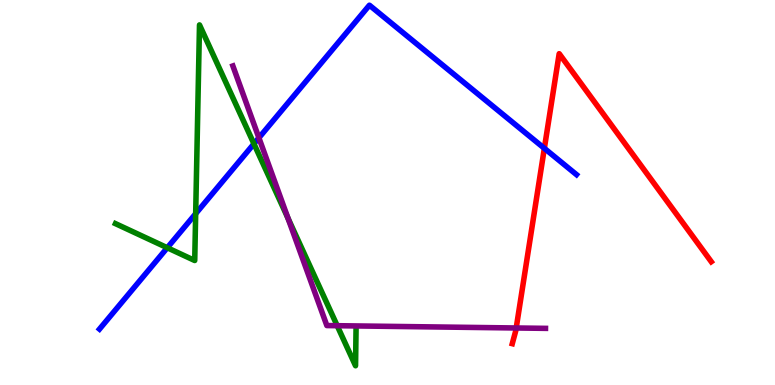[{'lines': ['blue', 'red'], 'intersections': [{'x': 7.02, 'y': 6.15}]}, {'lines': ['green', 'red'], 'intersections': []}, {'lines': ['purple', 'red'], 'intersections': [{'x': 6.66, 'y': 1.48}]}, {'lines': ['blue', 'green'], 'intersections': [{'x': 2.16, 'y': 3.56}, {'x': 2.52, 'y': 4.45}, {'x': 3.28, 'y': 6.27}]}, {'lines': ['blue', 'purple'], 'intersections': [{'x': 3.34, 'y': 6.42}]}, {'lines': ['green', 'purple'], 'intersections': [{'x': 3.72, 'y': 4.33}, {'x': 4.35, 'y': 1.54}]}]